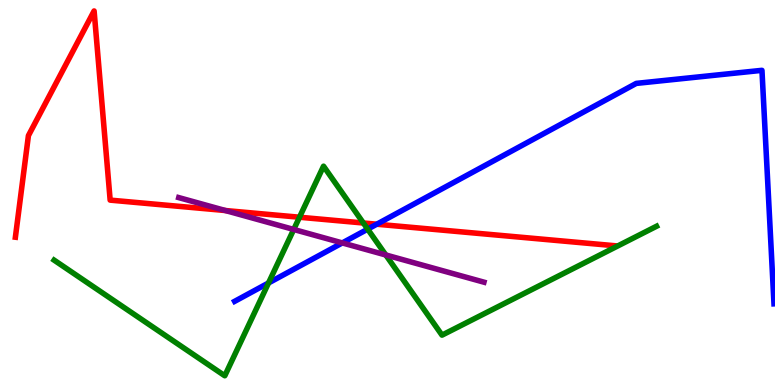[{'lines': ['blue', 'red'], 'intersections': [{'x': 4.86, 'y': 4.18}]}, {'lines': ['green', 'red'], 'intersections': [{'x': 3.86, 'y': 4.36}, {'x': 4.69, 'y': 4.21}]}, {'lines': ['purple', 'red'], 'intersections': [{'x': 2.91, 'y': 4.53}]}, {'lines': ['blue', 'green'], 'intersections': [{'x': 3.46, 'y': 2.65}, {'x': 4.74, 'y': 4.05}]}, {'lines': ['blue', 'purple'], 'intersections': [{'x': 4.42, 'y': 3.69}]}, {'lines': ['green', 'purple'], 'intersections': [{'x': 3.79, 'y': 4.04}, {'x': 4.98, 'y': 3.38}]}]